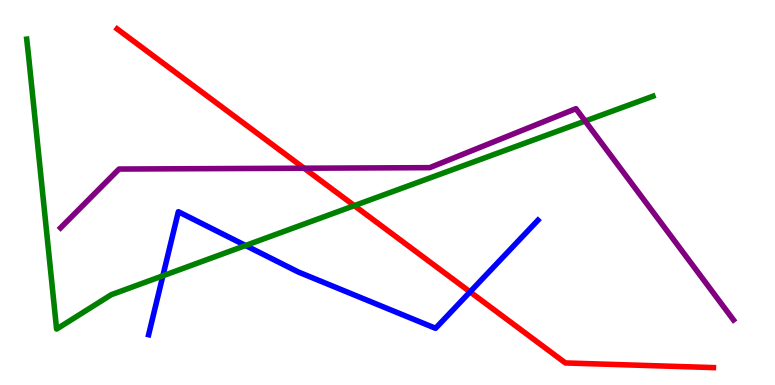[{'lines': ['blue', 'red'], 'intersections': [{'x': 6.07, 'y': 2.42}]}, {'lines': ['green', 'red'], 'intersections': [{'x': 4.57, 'y': 4.66}]}, {'lines': ['purple', 'red'], 'intersections': [{'x': 3.92, 'y': 5.63}]}, {'lines': ['blue', 'green'], 'intersections': [{'x': 2.1, 'y': 2.84}, {'x': 3.17, 'y': 3.62}]}, {'lines': ['blue', 'purple'], 'intersections': []}, {'lines': ['green', 'purple'], 'intersections': [{'x': 7.55, 'y': 6.86}]}]